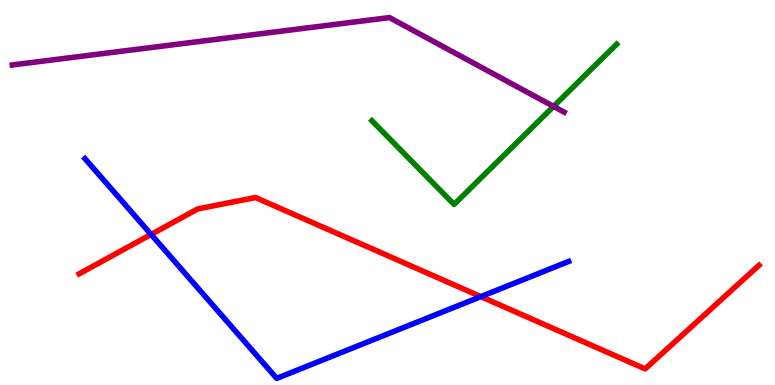[{'lines': ['blue', 'red'], 'intersections': [{'x': 1.95, 'y': 3.91}, {'x': 6.2, 'y': 2.3}]}, {'lines': ['green', 'red'], 'intersections': []}, {'lines': ['purple', 'red'], 'intersections': []}, {'lines': ['blue', 'green'], 'intersections': []}, {'lines': ['blue', 'purple'], 'intersections': []}, {'lines': ['green', 'purple'], 'intersections': [{'x': 7.14, 'y': 7.24}]}]